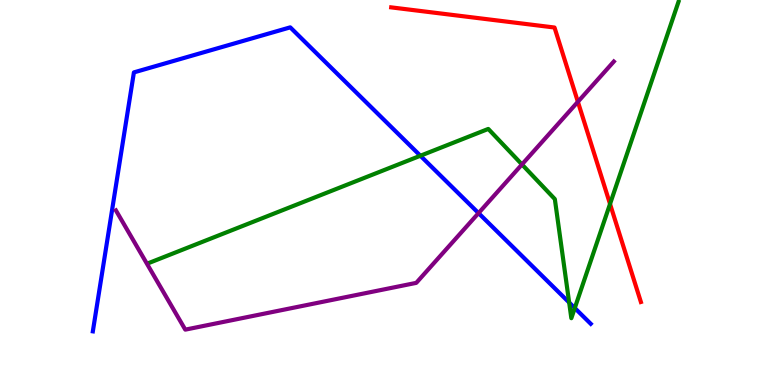[{'lines': ['blue', 'red'], 'intersections': []}, {'lines': ['green', 'red'], 'intersections': [{'x': 7.87, 'y': 4.7}]}, {'lines': ['purple', 'red'], 'intersections': [{'x': 7.46, 'y': 7.36}]}, {'lines': ['blue', 'green'], 'intersections': [{'x': 5.42, 'y': 5.95}, {'x': 7.34, 'y': 2.14}, {'x': 7.42, 'y': 2.0}]}, {'lines': ['blue', 'purple'], 'intersections': [{'x': 6.17, 'y': 4.46}]}, {'lines': ['green', 'purple'], 'intersections': [{'x': 6.74, 'y': 5.73}]}]